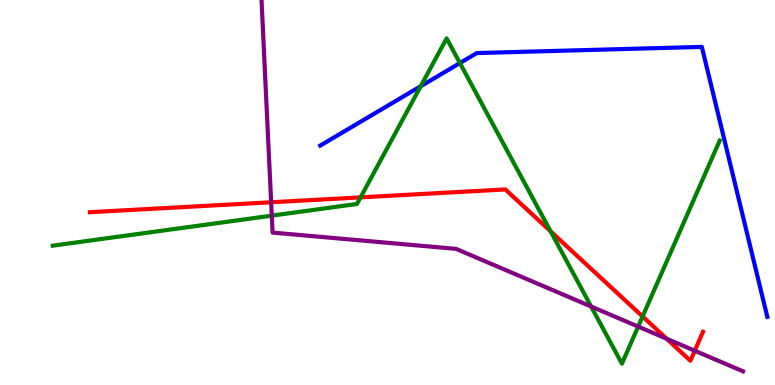[{'lines': ['blue', 'red'], 'intersections': []}, {'lines': ['green', 'red'], 'intersections': [{'x': 4.65, 'y': 4.87}, {'x': 7.1, 'y': 3.99}, {'x': 8.29, 'y': 1.78}]}, {'lines': ['purple', 'red'], 'intersections': [{'x': 3.5, 'y': 4.75}, {'x': 8.6, 'y': 1.2}, {'x': 8.96, 'y': 0.89}]}, {'lines': ['blue', 'green'], 'intersections': [{'x': 5.43, 'y': 7.76}, {'x': 5.93, 'y': 8.36}]}, {'lines': ['blue', 'purple'], 'intersections': []}, {'lines': ['green', 'purple'], 'intersections': [{'x': 3.51, 'y': 4.4}, {'x': 7.63, 'y': 2.04}, {'x': 8.23, 'y': 1.52}]}]